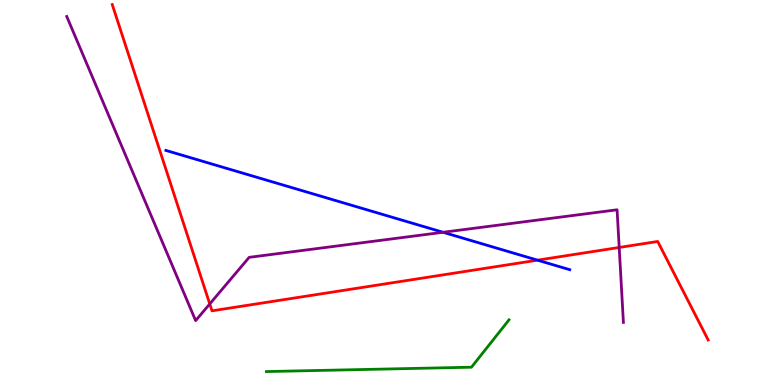[{'lines': ['blue', 'red'], 'intersections': [{'x': 6.94, 'y': 3.24}]}, {'lines': ['green', 'red'], 'intersections': []}, {'lines': ['purple', 'red'], 'intersections': [{'x': 2.71, 'y': 2.11}, {'x': 7.99, 'y': 3.57}]}, {'lines': ['blue', 'green'], 'intersections': []}, {'lines': ['blue', 'purple'], 'intersections': [{'x': 5.72, 'y': 3.97}]}, {'lines': ['green', 'purple'], 'intersections': []}]